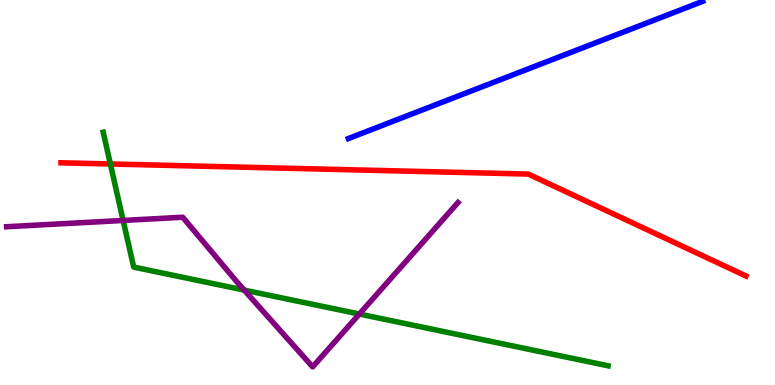[{'lines': ['blue', 'red'], 'intersections': []}, {'lines': ['green', 'red'], 'intersections': [{'x': 1.42, 'y': 5.74}]}, {'lines': ['purple', 'red'], 'intersections': []}, {'lines': ['blue', 'green'], 'intersections': []}, {'lines': ['blue', 'purple'], 'intersections': []}, {'lines': ['green', 'purple'], 'intersections': [{'x': 1.59, 'y': 4.27}, {'x': 3.15, 'y': 2.47}, {'x': 4.64, 'y': 1.84}]}]